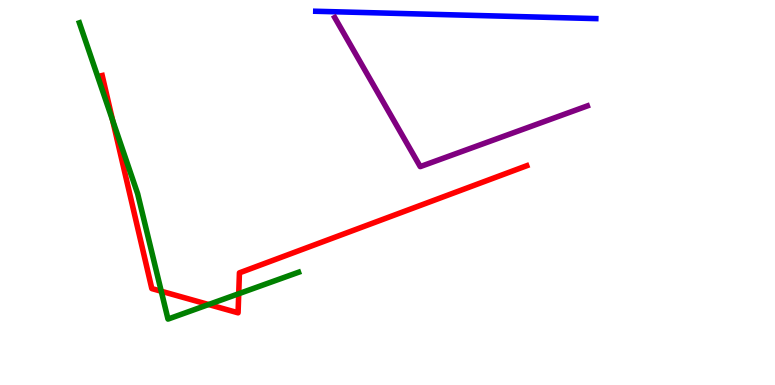[{'lines': ['blue', 'red'], 'intersections': []}, {'lines': ['green', 'red'], 'intersections': [{'x': 1.45, 'y': 6.87}, {'x': 2.08, 'y': 2.44}, {'x': 2.69, 'y': 2.09}, {'x': 3.08, 'y': 2.37}]}, {'lines': ['purple', 'red'], 'intersections': []}, {'lines': ['blue', 'green'], 'intersections': []}, {'lines': ['blue', 'purple'], 'intersections': []}, {'lines': ['green', 'purple'], 'intersections': []}]